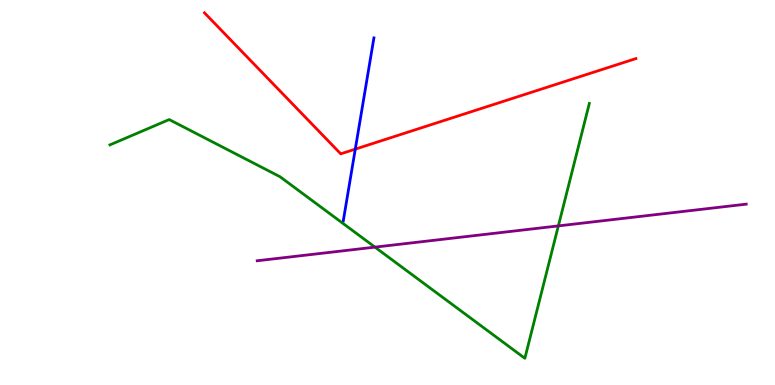[{'lines': ['blue', 'red'], 'intersections': [{'x': 4.58, 'y': 6.13}]}, {'lines': ['green', 'red'], 'intersections': []}, {'lines': ['purple', 'red'], 'intersections': []}, {'lines': ['blue', 'green'], 'intersections': []}, {'lines': ['blue', 'purple'], 'intersections': []}, {'lines': ['green', 'purple'], 'intersections': [{'x': 4.84, 'y': 3.58}, {'x': 7.2, 'y': 4.13}]}]